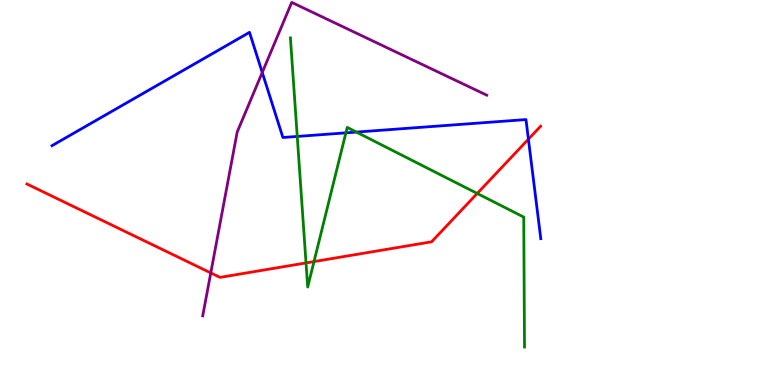[{'lines': ['blue', 'red'], 'intersections': [{'x': 6.82, 'y': 6.38}]}, {'lines': ['green', 'red'], 'intersections': [{'x': 3.95, 'y': 3.17}, {'x': 4.05, 'y': 3.21}, {'x': 6.16, 'y': 4.98}]}, {'lines': ['purple', 'red'], 'intersections': [{'x': 2.72, 'y': 2.91}]}, {'lines': ['blue', 'green'], 'intersections': [{'x': 3.84, 'y': 6.46}, {'x': 4.46, 'y': 6.55}, {'x': 4.6, 'y': 6.57}]}, {'lines': ['blue', 'purple'], 'intersections': [{'x': 3.38, 'y': 8.12}]}, {'lines': ['green', 'purple'], 'intersections': []}]